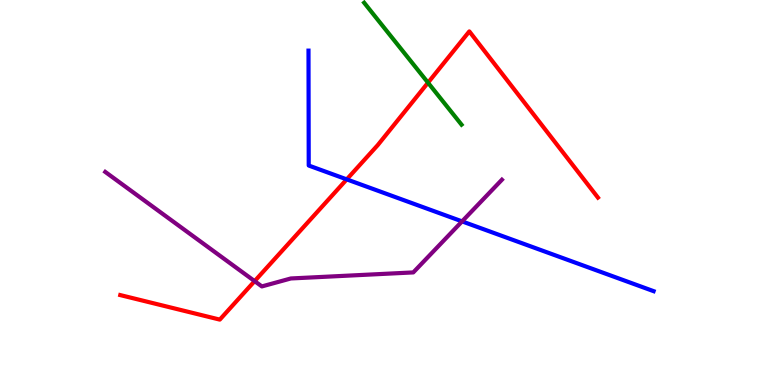[{'lines': ['blue', 'red'], 'intersections': [{'x': 4.47, 'y': 5.34}]}, {'lines': ['green', 'red'], 'intersections': [{'x': 5.52, 'y': 7.85}]}, {'lines': ['purple', 'red'], 'intersections': [{'x': 3.29, 'y': 2.7}]}, {'lines': ['blue', 'green'], 'intersections': []}, {'lines': ['blue', 'purple'], 'intersections': [{'x': 5.96, 'y': 4.25}]}, {'lines': ['green', 'purple'], 'intersections': []}]